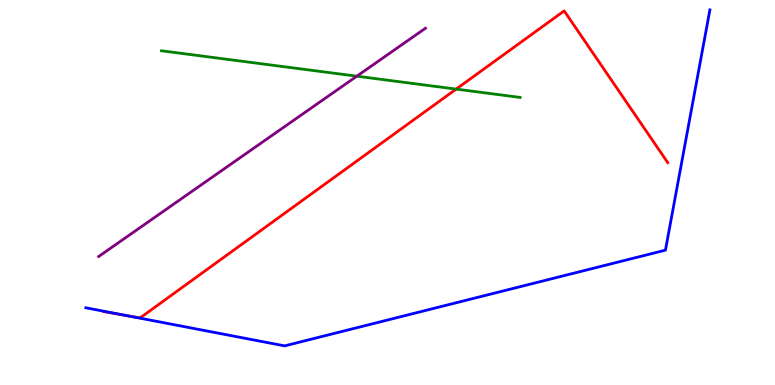[{'lines': ['blue', 'red'], 'intersections': [{'x': 1.64, 'y': 1.8}]}, {'lines': ['green', 'red'], 'intersections': [{'x': 5.89, 'y': 7.69}]}, {'lines': ['purple', 'red'], 'intersections': []}, {'lines': ['blue', 'green'], 'intersections': []}, {'lines': ['blue', 'purple'], 'intersections': []}, {'lines': ['green', 'purple'], 'intersections': [{'x': 4.6, 'y': 8.02}]}]